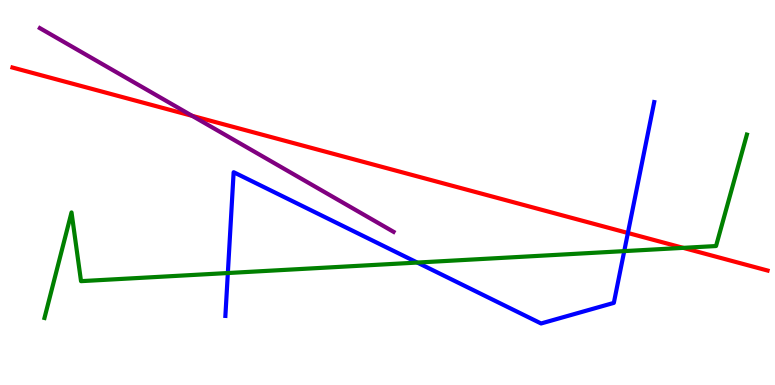[{'lines': ['blue', 'red'], 'intersections': [{'x': 8.1, 'y': 3.95}]}, {'lines': ['green', 'red'], 'intersections': [{'x': 8.82, 'y': 3.56}]}, {'lines': ['purple', 'red'], 'intersections': [{'x': 2.48, 'y': 6.99}]}, {'lines': ['blue', 'green'], 'intersections': [{'x': 2.94, 'y': 2.91}, {'x': 5.38, 'y': 3.18}, {'x': 8.05, 'y': 3.48}]}, {'lines': ['blue', 'purple'], 'intersections': []}, {'lines': ['green', 'purple'], 'intersections': []}]